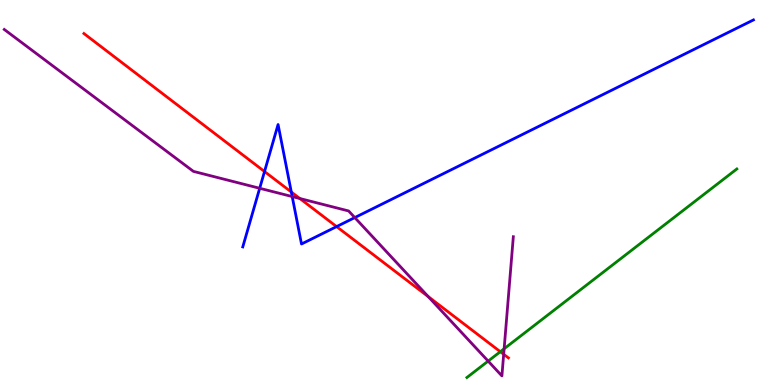[{'lines': ['blue', 'red'], 'intersections': [{'x': 3.41, 'y': 5.54}, {'x': 3.76, 'y': 5.01}, {'x': 4.34, 'y': 4.11}]}, {'lines': ['green', 'red'], 'intersections': [{'x': 6.46, 'y': 0.865}]}, {'lines': ['purple', 'red'], 'intersections': [{'x': 3.87, 'y': 4.84}, {'x': 5.53, 'y': 2.29}, {'x': 6.5, 'y': 0.798}]}, {'lines': ['blue', 'green'], 'intersections': []}, {'lines': ['blue', 'purple'], 'intersections': [{'x': 3.35, 'y': 5.11}, {'x': 3.77, 'y': 4.89}, {'x': 4.58, 'y': 4.35}]}, {'lines': ['green', 'purple'], 'intersections': [{'x': 6.3, 'y': 0.621}, {'x': 6.5, 'y': 0.942}]}]